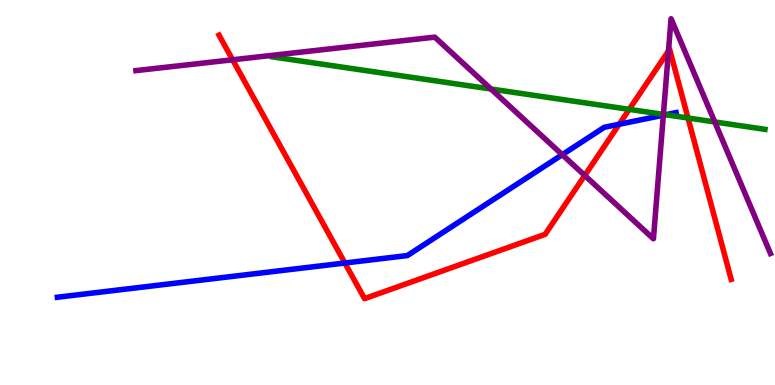[{'lines': ['blue', 'red'], 'intersections': [{'x': 4.45, 'y': 3.17}, {'x': 7.99, 'y': 6.77}]}, {'lines': ['green', 'red'], 'intersections': [{'x': 8.12, 'y': 7.16}, {'x': 8.88, 'y': 6.93}]}, {'lines': ['purple', 'red'], 'intersections': [{'x': 3.0, 'y': 8.45}, {'x': 7.55, 'y': 5.44}, {'x': 8.63, 'y': 8.68}]}, {'lines': ['blue', 'green'], 'intersections': [{'x': 8.59, 'y': 7.02}]}, {'lines': ['blue', 'purple'], 'intersections': [{'x': 7.25, 'y': 5.98}, {'x': 8.56, 'y': 7.01}]}, {'lines': ['green', 'purple'], 'intersections': [{'x': 6.34, 'y': 7.69}, {'x': 8.56, 'y': 7.03}, {'x': 9.22, 'y': 6.83}]}]